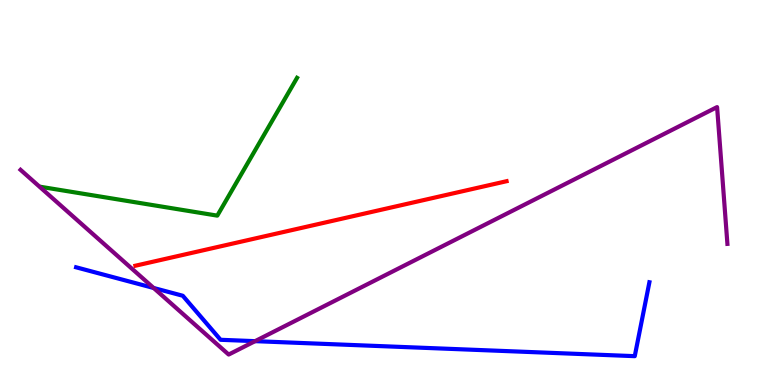[{'lines': ['blue', 'red'], 'intersections': []}, {'lines': ['green', 'red'], 'intersections': []}, {'lines': ['purple', 'red'], 'intersections': []}, {'lines': ['blue', 'green'], 'intersections': []}, {'lines': ['blue', 'purple'], 'intersections': [{'x': 1.98, 'y': 2.52}, {'x': 3.29, 'y': 1.14}]}, {'lines': ['green', 'purple'], 'intersections': []}]